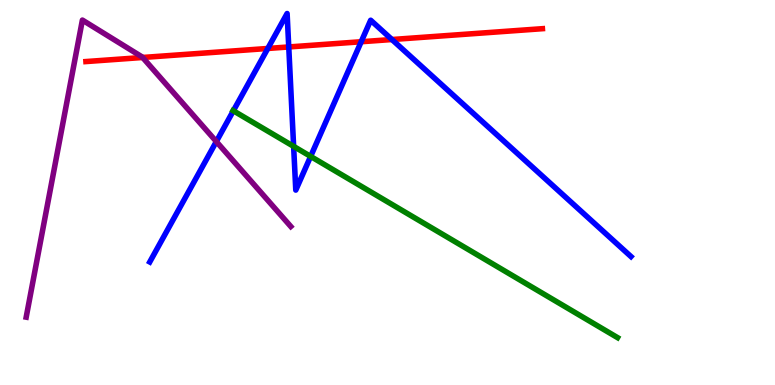[{'lines': ['blue', 'red'], 'intersections': [{'x': 3.46, 'y': 8.74}, {'x': 3.73, 'y': 8.78}, {'x': 4.66, 'y': 8.92}, {'x': 5.06, 'y': 8.97}]}, {'lines': ['green', 'red'], 'intersections': []}, {'lines': ['purple', 'red'], 'intersections': [{'x': 1.84, 'y': 8.51}]}, {'lines': ['blue', 'green'], 'intersections': [{'x': 3.01, 'y': 7.12}, {'x': 3.79, 'y': 6.2}, {'x': 4.01, 'y': 5.94}]}, {'lines': ['blue', 'purple'], 'intersections': [{'x': 2.79, 'y': 6.32}]}, {'lines': ['green', 'purple'], 'intersections': []}]